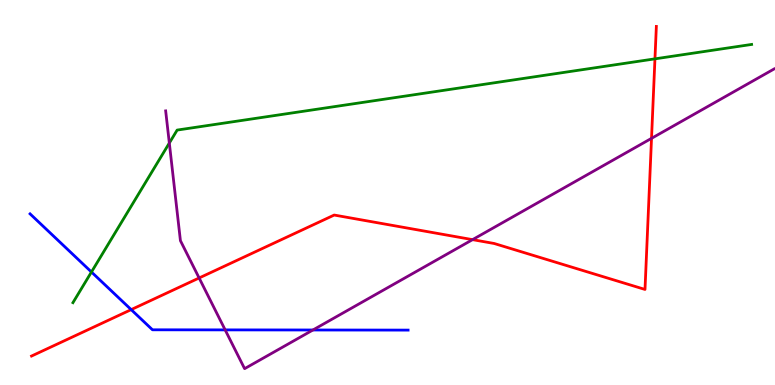[{'lines': ['blue', 'red'], 'intersections': [{'x': 1.69, 'y': 1.96}]}, {'lines': ['green', 'red'], 'intersections': [{'x': 8.45, 'y': 8.47}]}, {'lines': ['purple', 'red'], 'intersections': [{'x': 2.57, 'y': 2.78}, {'x': 6.1, 'y': 3.78}, {'x': 8.41, 'y': 6.41}]}, {'lines': ['blue', 'green'], 'intersections': [{'x': 1.18, 'y': 2.93}]}, {'lines': ['blue', 'purple'], 'intersections': [{'x': 2.91, 'y': 1.43}, {'x': 4.04, 'y': 1.43}]}, {'lines': ['green', 'purple'], 'intersections': [{'x': 2.18, 'y': 6.28}]}]